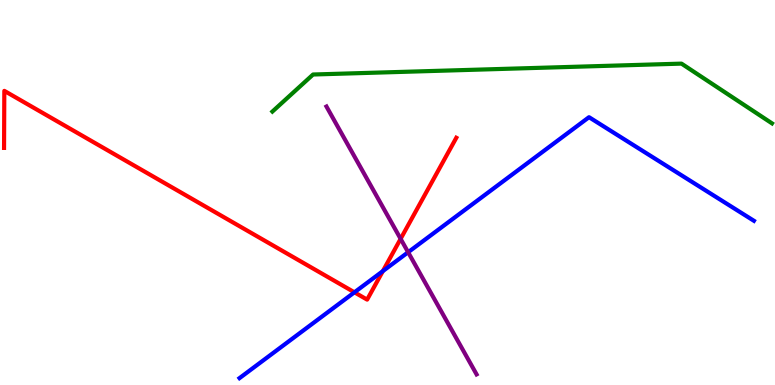[{'lines': ['blue', 'red'], 'intersections': [{'x': 4.57, 'y': 2.41}, {'x': 4.94, 'y': 2.96}]}, {'lines': ['green', 'red'], 'intersections': []}, {'lines': ['purple', 'red'], 'intersections': [{'x': 5.17, 'y': 3.8}]}, {'lines': ['blue', 'green'], 'intersections': []}, {'lines': ['blue', 'purple'], 'intersections': [{'x': 5.27, 'y': 3.45}]}, {'lines': ['green', 'purple'], 'intersections': []}]